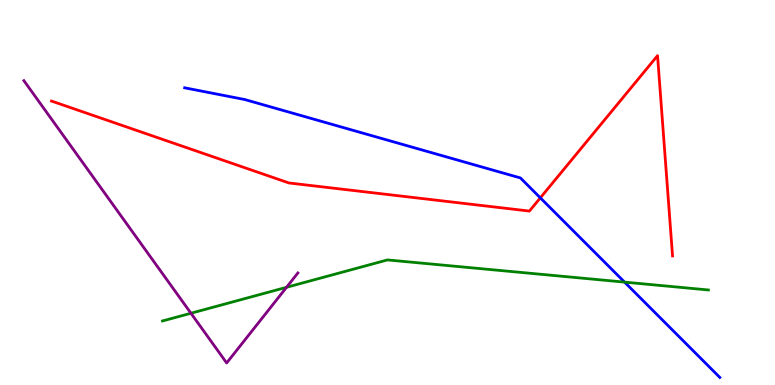[{'lines': ['blue', 'red'], 'intersections': [{'x': 6.97, 'y': 4.86}]}, {'lines': ['green', 'red'], 'intersections': []}, {'lines': ['purple', 'red'], 'intersections': []}, {'lines': ['blue', 'green'], 'intersections': [{'x': 8.06, 'y': 2.67}]}, {'lines': ['blue', 'purple'], 'intersections': []}, {'lines': ['green', 'purple'], 'intersections': [{'x': 2.46, 'y': 1.86}, {'x': 3.7, 'y': 2.54}]}]